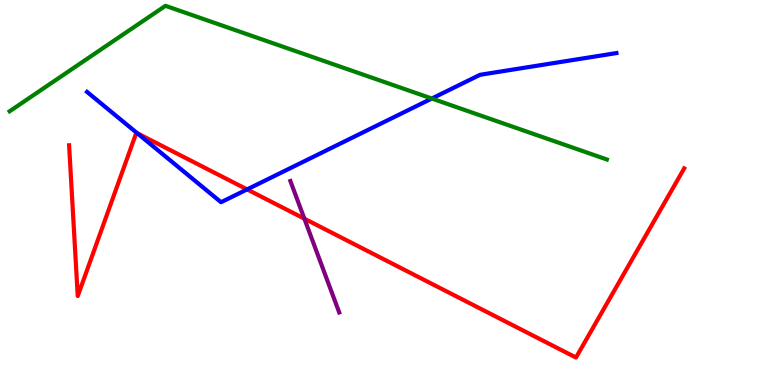[{'lines': ['blue', 'red'], 'intersections': [{'x': 1.77, 'y': 6.54}, {'x': 3.19, 'y': 5.08}]}, {'lines': ['green', 'red'], 'intersections': []}, {'lines': ['purple', 'red'], 'intersections': [{'x': 3.93, 'y': 4.32}]}, {'lines': ['blue', 'green'], 'intersections': [{'x': 5.57, 'y': 7.44}]}, {'lines': ['blue', 'purple'], 'intersections': []}, {'lines': ['green', 'purple'], 'intersections': []}]